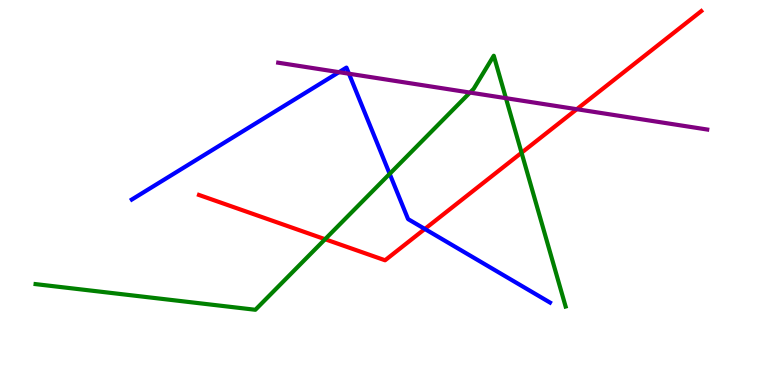[{'lines': ['blue', 'red'], 'intersections': [{'x': 5.48, 'y': 4.05}]}, {'lines': ['green', 'red'], 'intersections': [{'x': 4.19, 'y': 3.79}, {'x': 6.73, 'y': 6.03}]}, {'lines': ['purple', 'red'], 'intersections': [{'x': 7.44, 'y': 7.16}]}, {'lines': ['blue', 'green'], 'intersections': [{'x': 5.03, 'y': 5.48}]}, {'lines': ['blue', 'purple'], 'intersections': [{'x': 4.37, 'y': 8.13}, {'x': 4.5, 'y': 8.09}]}, {'lines': ['green', 'purple'], 'intersections': [{'x': 6.06, 'y': 7.6}, {'x': 6.53, 'y': 7.45}]}]